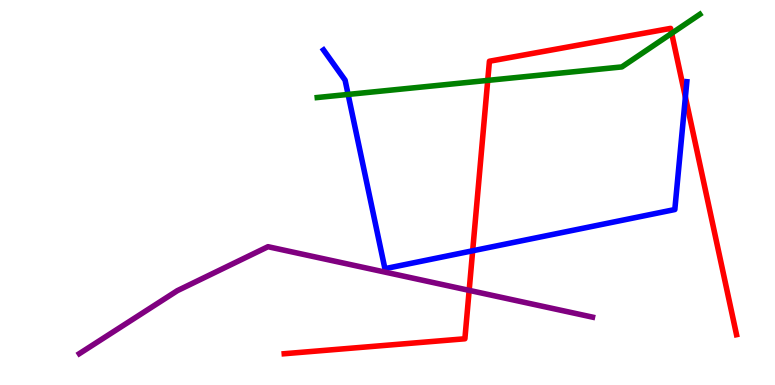[{'lines': ['blue', 'red'], 'intersections': [{'x': 6.1, 'y': 3.49}, {'x': 8.84, 'y': 7.48}]}, {'lines': ['green', 'red'], 'intersections': [{'x': 6.29, 'y': 7.91}, {'x': 8.67, 'y': 9.13}]}, {'lines': ['purple', 'red'], 'intersections': [{'x': 6.05, 'y': 2.46}]}, {'lines': ['blue', 'green'], 'intersections': [{'x': 4.49, 'y': 7.55}]}, {'lines': ['blue', 'purple'], 'intersections': []}, {'lines': ['green', 'purple'], 'intersections': []}]